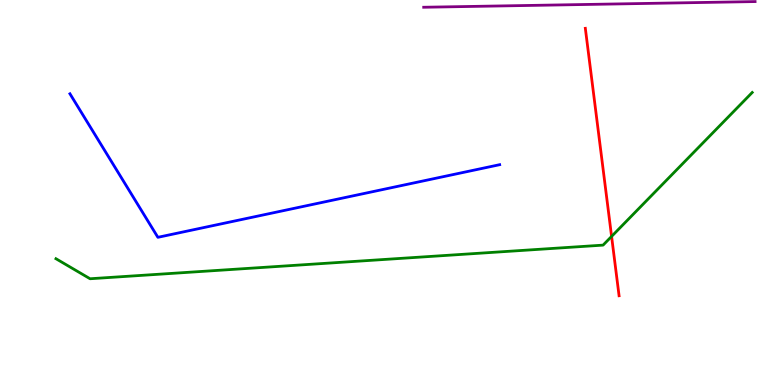[{'lines': ['blue', 'red'], 'intersections': []}, {'lines': ['green', 'red'], 'intersections': [{'x': 7.89, 'y': 3.86}]}, {'lines': ['purple', 'red'], 'intersections': []}, {'lines': ['blue', 'green'], 'intersections': []}, {'lines': ['blue', 'purple'], 'intersections': []}, {'lines': ['green', 'purple'], 'intersections': []}]